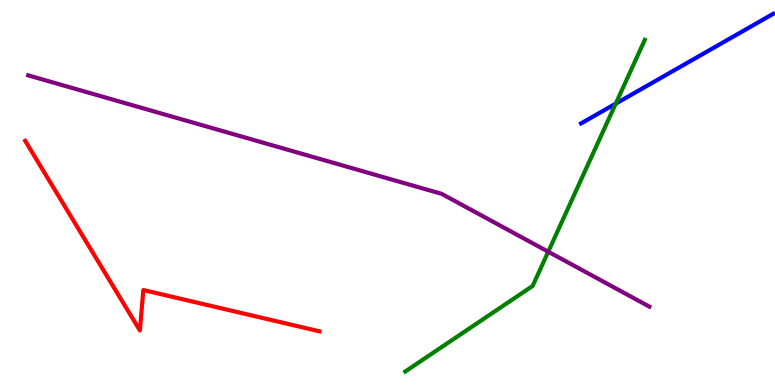[{'lines': ['blue', 'red'], 'intersections': []}, {'lines': ['green', 'red'], 'intersections': []}, {'lines': ['purple', 'red'], 'intersections': []}, {'lines': ['blue', 'green'], 'intersections': [{'x': 7.94, 'y': 7.31}]}, {'lines': ['blue', 'purple'], 'intersections': []}, {'lines': ['green', 'purple'], 'intersections': [{'x': 7.07, 'y': 3.46}]}]